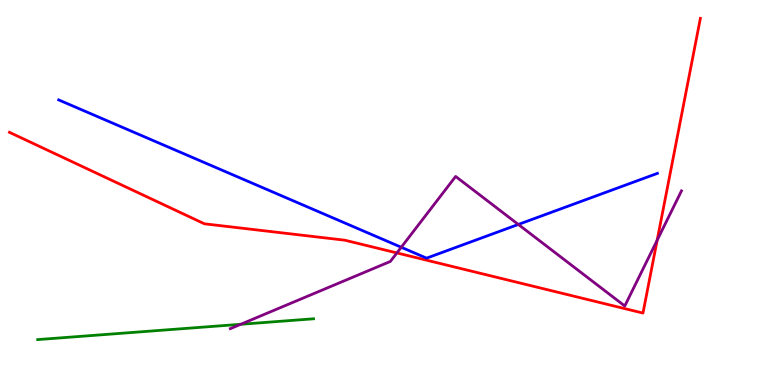[{'lines': ['blue', 'red'], 'intersections': []}, {'lines': ['green', 'red'], 'intersections': []}, {'lines': ['purple', 'red'], 'intersections': [{'x': 5.12, 'y': 3.43}, {'x': 8.48, 'y': 3.76}]}, {'lines': ['blue', 'green'], 'intersections': []}, {'lines': ['blue', 'purple'], 'intersections': [{'x': 5.18, 'y': 3.58}, {'x': 6.69, 'y': 4.17}]}, {'lines': ['green', 'purple'], 'intersections': [{'x': 3.11, 'y': 1.58}]}]